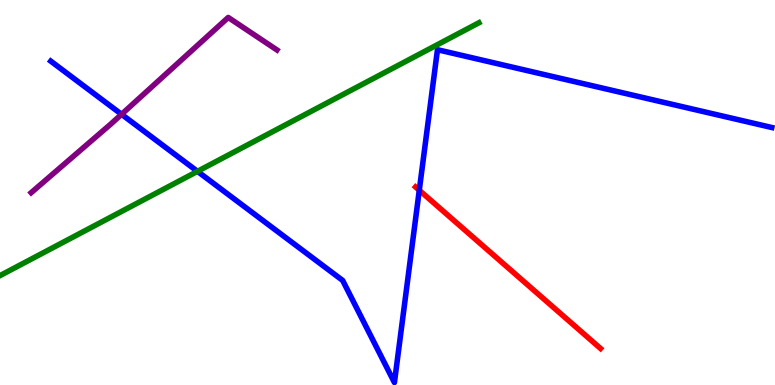[{'lines': ['blue', 'red'], 'intersections': [{'x': 5.41, 'y': 5.06}]}, {'lines': ['green', 'red'], 'intersections': []}, {'lines': ['purple', 'red'], 'intersections': []}, {'lines': ['blue', 'green'], 'intersections': [{'x': 2.55, 'y': 5.55}]}, {'lines': ['blue', 'purple'], 'intersections': [{'x': 1.57, 'y': 7.03}]}, {'lines': ['green', 'purple'], 'intersections': []}]